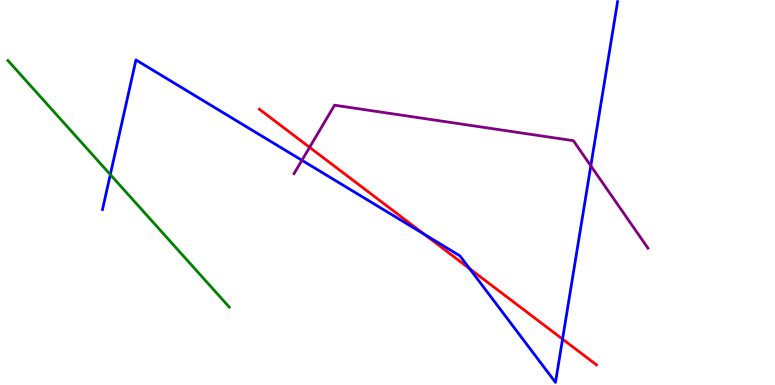[{'lines': ['blue', 'red'], 'intersections': [{'x': 5.47, 'y': 3.92}, {'x': 6.06, 'y': 3.02}, {'x': 7.26, 'y': 1.19}]}, {'lines': ['green', 'red'], 'intersections': []}, {'lines': ['purple', 'red'], 'intersections': [{'x': 3.99, 'y': 6.17}]}, {'lines': ['blue', 'green'], 'intersections': [{'x': 1.42, 'y': 5.47}]}, {'lines': ['blue', 'purple'], 'intersections': [{'x': 3.9, 'y': 5.84}, {'x': 7.62, 'y': 5.69}]}, {'lines': ['green', 'purple'], 'intersections': []}]